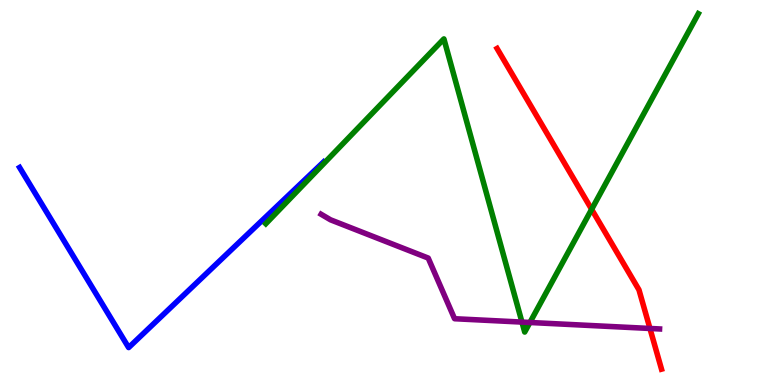[{'lines': ['blue', 'red'], 'intersections': []}, {'lines': ['green', 'red'], 'intersections': [{'x': 7.63, 'y': 4.56}]}, {'lines': ['purple', 'red'], 'intersections': [{'x': 8.39, 'y': 1.47}]}, {'lines': ['blue', 'green'], 'intersections': []}, {'lines': ['blue', 'purple'], 'intersections': []}, {'lines': ['green', 'purple'], 'intersections': [{'x': 6.73, 'y': 1.63}, {'x': 6.84, 'y': 1.62}]}]